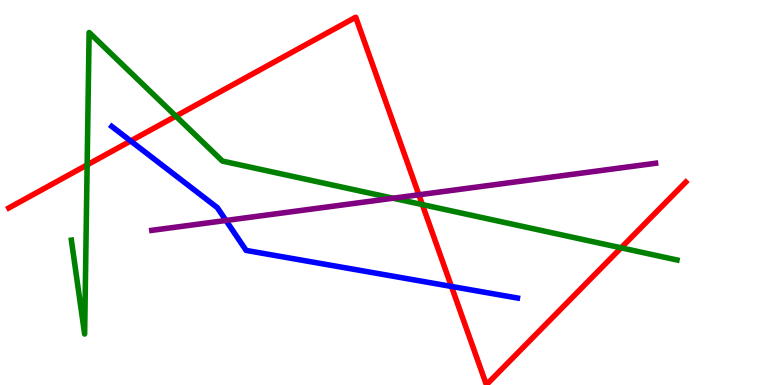[{'lines': ['blue', 'red'], 'intersections': [{'x': 1.69, 'y': 6.34}, {'x': 5.83, 'y': 2.56}]}, {'lines': ['green', 'red'], 'intersections': [{'x': 1.12, 'y': 5.72}, {'x': 2.27, 'y': 6.98}, {'x': 5.45, 'y': 4.69}, {'x': 8.01, 'y': 3.56}]}, {'lines': ['purple', 'red'], 'intersections': [{'x': 5.4, 'y': 4.94}]}, {'lines': ['blue', 'green'], 'intersections': []}, {'lines': ['blue', 'purple'], 'intersections': [{'x': 2.92, 'y': 4.27}]}, {'lines': ['green', 'purple'], 'intersections': [{'x': 5.07, 'y': 4.85}]}]